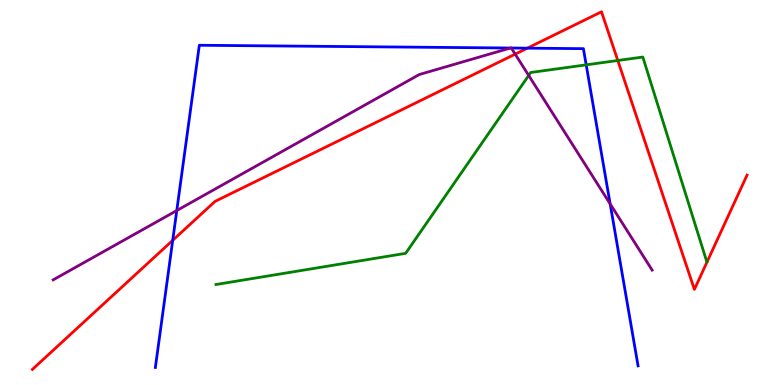[{'lines': ['blue', 'red'], 'intersections': [{'x': 2.23, 'y': 3.76}, {'x': 6.8, 'y': 8.75}]}, {'lines': ['green', 'red'], 'intersections': [{'x': 7.97, 'y': 8.43}]}, {'lines': ['purple', 'red'], 'intersections': [{'x': 6.65, 'y': 8.59}]}, {'lines': ['blue', 'green'], 'intersections': [{'x': 7.56, 'y': 8.32}]}, {'lines': ['blue', 'purple'], 'intersections': [{'x': 2.28, 'y': 4.53}, {'x': 6.59, 'y': 8.75}, {'x': 6.6, 'y': 8.75}, {'x': 7.87, 'y': 4.7}]}, {'lines': ['green', 'purple'], 'intersections': [{'x': 6.82, 'y': 8.04}]}]